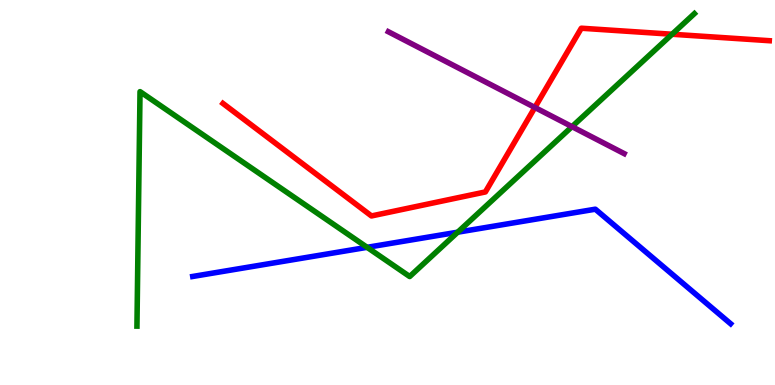[{'lines': ['blue', 'red'], 'intersections': []}, {'lines': ['green', 'red'], 'intersections': [{'x': 8.67, 'y': 9.11}]}, {'lines': ['purple', 'red'], 'intersections': [{'x': 6.9, 'y': 7.21}]}, {'lines': ['blue', 'green'], 'intersections': [{'x': 4.74, 'y': 3.58}, {'x': 5.91, 'y': 3.97}]}, {'lines': ['blue', 'purple'], 'intersections': []}, {'lines': ['green', 'purple'], 'intersections': [{'x': 7.38, 'y': 6.71}]}]